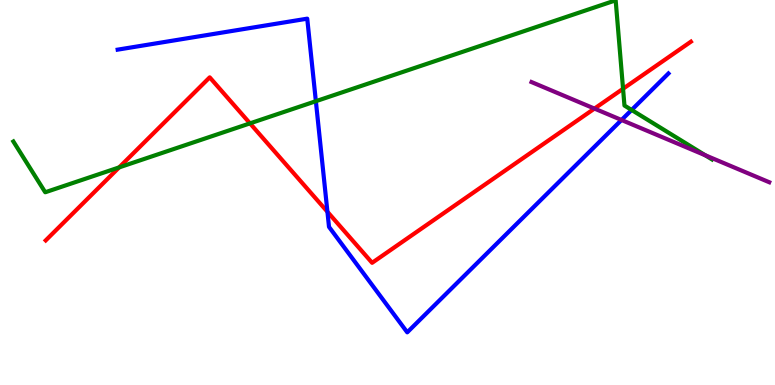[{'lines': ['blue', 'red'], 'intersections': [{'x': 4.22, 'y': 4.5}]}, {'lines': ['green', 'red'], 'intersections': [{'x': 1.54, 'y': 5.65}, {'x': 3.23, 'y': 6.8}, {'x': 8.04, 'y': 7.69}]}, {'lines': ['purple', 'red'], 'intersections': [{'x': 7.67, 'y': 7.18}]}, {'lines': ['blue', 'green'], 'intersections': [{'x': 4.08, 'y': 7.37}, {'x': 8.15, 'y': 7.14}]}, {'lines': ['blue', 'purple'], 'intersections': [{'x': 8.02, 'y': 6.88}]}, {'lines': ['green', 'purple'], 'intersections': [{'x': 9.1, 'y': 5.97}]}]